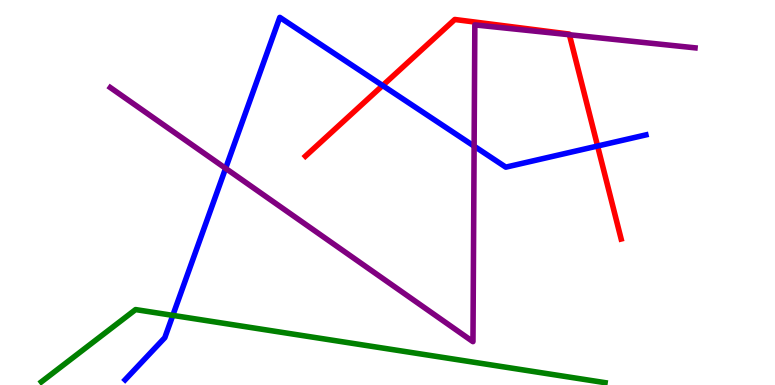[{'lines': ['blue', 'red'], 'intersections': [{'x': 4.94, 'y': 7.78}, {'x': 7.71, 'y': 6.21}]}, {'lines': ['green', 'red'], 'intersections': []}, {'lines': ['purple', 'red'], 'intersections': [{'x': 7.35, 'y': 9.1}]}, {'lines': ['blue', 'green'], 'intersections': [{'x': 2.23, 'y': 1.81}]}, {'lines': ['blue', 'purple'], 'intersections': [{'x': 2.91, 'y': 5.63}, {'x': 6.12, 'y': 6.2}]}, {'lines': ['green', 'purple'], 'intersections': []}]